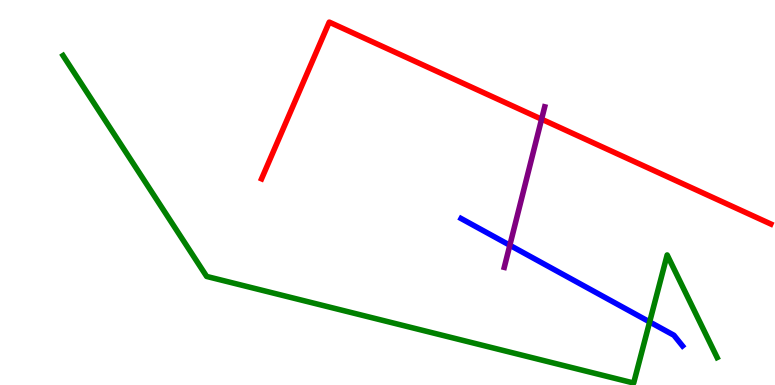[{'lines': ['blue', 'red'], 'intersections': []}, {'lines': ['green', 'red'], 'intersections': []}, {'lines': ['purple', 'red'], 'intersections': [{'x': 6.99, 'y': 6.9}]}, {'lines': ['blue', 'green'], 'intersections': [{'x': 8.38, 'y': 1.64}]}, {'lines': ['blue', 'purple'], 'intersections': [{'x': 6.58, 'y': 3.63}]}, {'lines': ['green', 'purple'], 'intersections': []}]